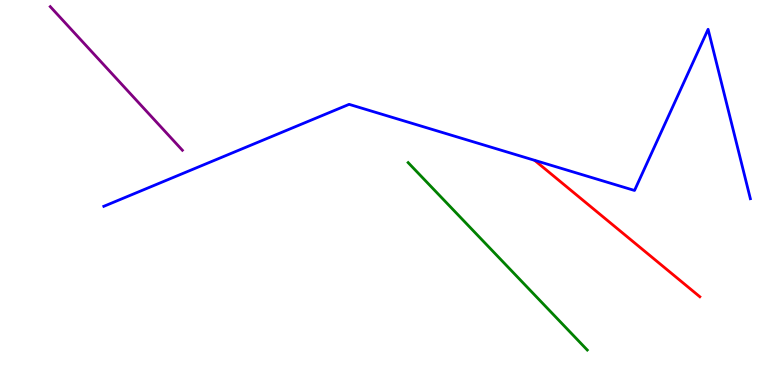[{'lines': ['blue', 'red'], 'intersections': []}, {'lines': ['green', 'red'], 'intersections': []}, {'lines': ['purple', 'red'], 'intersections': []}, {'lines': ['blue', 'green'], 'intersections': []}, {'lines': ['blue', 'purple'], 'intersections': []}, {'lines': ['green', 'purple'], 'intersections': []}]